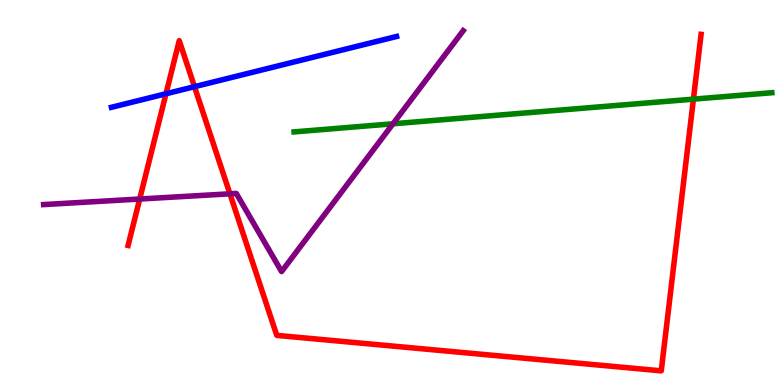[{'lines': ['blue', 'red'], 'intersections': [{'x': 2.14, 'y': 7.56}, {'x': 2.51, 'y': 7.75}]}, {'lines': ['green', 'red'], 'intersections': [{'x': 8.95, 'y': 7.42}]}, {'lines': ['purple', 'red'], 'intersections': [{'x': 1.8, 'y': 4.83}, {'x': 2.97, 'y': 4.97}]}, {'lines': ['blue', 'green'], 'intersections': []}, {'lines': ['blue', 'purple'], 'intersections': []}, {'lines': ['green', 'purple'], 'intersections': [{'x': 5.07, 'y': 6.78}]}]